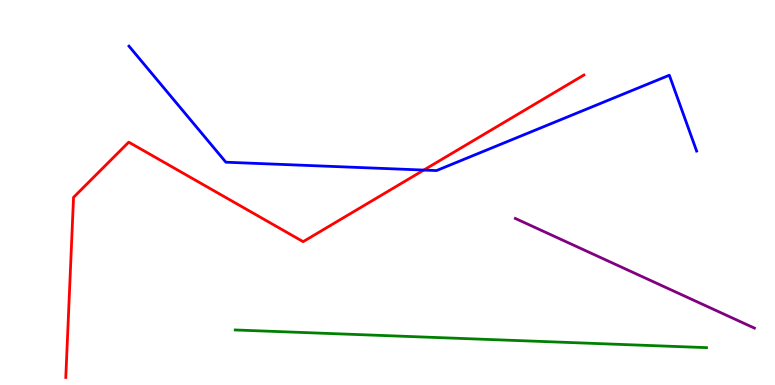[{'lines': ['blue', 'red'], 'intersections': [{'x': 5.47, 'y': 5.58}]}, {'lines': ['green', 'red'], 'intersections': []}, {'lines': ['purple', 'red'], 'intersections': []}, {'lines': ['blue', 'green'], 'intersections': []}, {'lines': ['blue', 'purple'], 'intersections': []}, {'lines': ['green', 'purple'], 'intersections': []}]